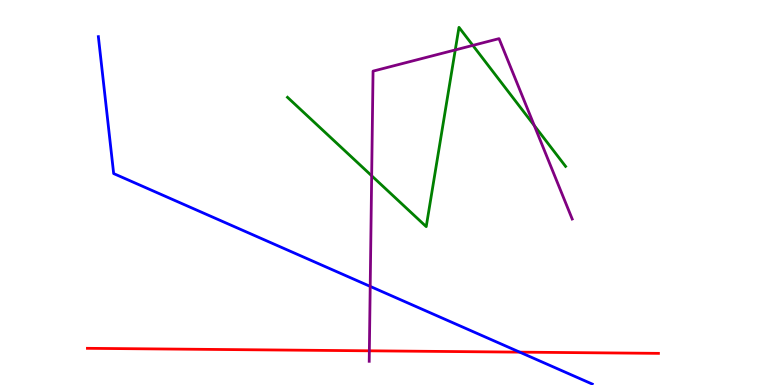[{'lines': ['blue', 'red'], 'intersections': [{'x': 6.71, 'y': 0.854}]}, {'lines': ['green', 'red'], 'intersections': []}, {'lines': ['purple', 'red'], 'intersections': [{'x': 4.77, 'y': 0.888}]}, {'lines': ['blue', 'green'], 'intersections': []}, {'lines': ['blue', 'purple'], 'intersections': [{'x': 4.78, 'y': 2.56}]}, {'lines': ['green', 'purple'], 'intersections': [{'x': 4.8, 'y': 5.43}, {'x': 5.87, 'y': 8.7}, {'x': 6.1, 'y': 8.82}, {'x': 6.89, 'y': 6.74}]}]